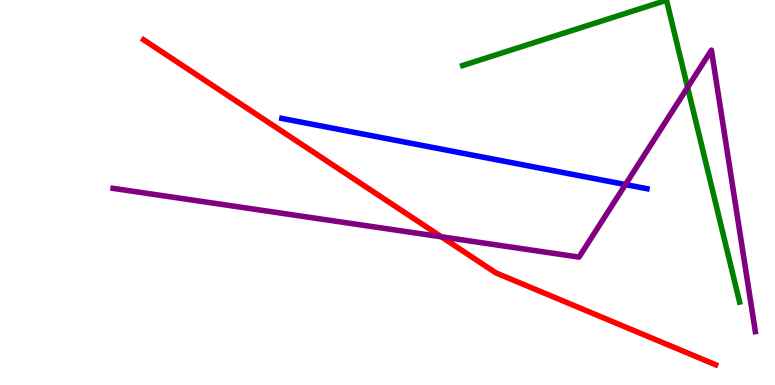[{'lines': ['blue', 'red'], 'intersections': []}, {'lines': ['green', 'red'], 'intersections': []}, {'lines': ['purple', 'red'], 'intersections': [{'x': 5.7, 'y': 3.85}]}, {'lines': ['blue', 'green'], 'intersections': []}, {'lines': ['blue', 'purple'], 'intersections': [{'x': 8.07, 'y': 5.21}]}, {'lines': ['green', 'purple'], 'intersections': [{'x': 8.87, 'y': 7.73}]}]